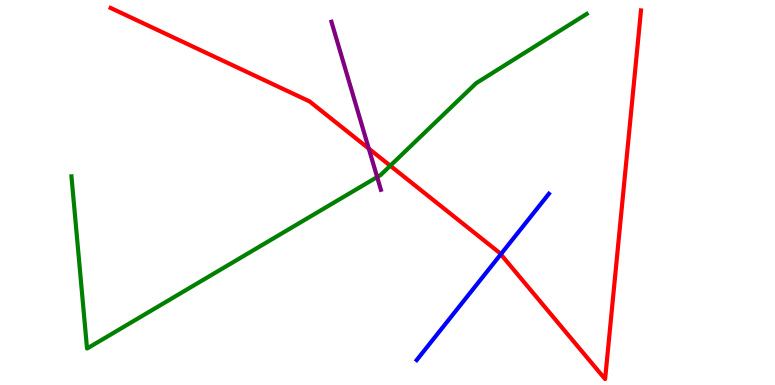[{'lines': ['blue', 'red'], 'intersections': [{'x': 6.46, 'y': 3.39}]}, {'lines': ['green', 'red'], 'intersections': [{'x': 5.04, 'y': 5.7}]}, {'lines': ['purple', 'red'], 'intersections': [{'x': 4.76, 'y': 6.14}]}, {'lines': ['blue', 'green'], 'intersections': []}, {'lines': ['blue', 'purple'], 'intersections': []}, {'lines': ['green', 'purple'], 'intersections': [{'x': 4.87, 'y': 5.4}]}]